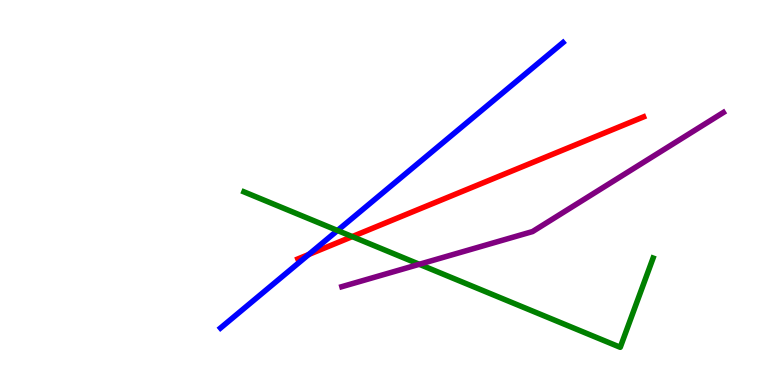[{'lines': ['blue', 'red'], 'intersections': [{'x': 3.98, 'y': 3.39}]}, {'lines': ['green', 'red'], 'intersections': [{'x': 4.55, 'y': 3.85}]}, {'lines': ['purple', 'red'], 'intersections': []}, {'lines': ['blue', 'green'], 'intersections': [{'x': 4.35, 'y': 4.01}]}, {'lines': ['blue', 'purple'], 'intersections': []}, {'lines': ['green', 'purple'], 'intersections': [{'x': 5.41, 'y': 3.14}]}]